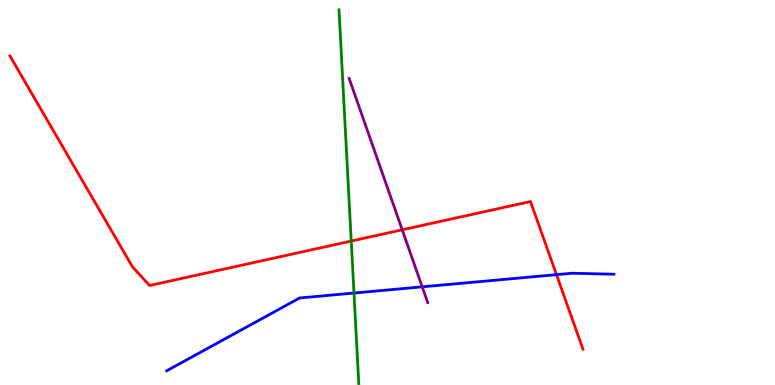[{'lines': ['blue', 'red'], 'intersections': [{'x': 7.18, 'y': 2.87}]}, {'lines': ['green', 'red'], 'intersections': [{'x': 4.53, 'y': 3.74}]}, {'lines': ['purple', 'red'], 'intersections': [{'x': 5.19, 'y': 4.03}]}, {'lines': ['blue', 'green'], 'intersections': [{'x': 4.57, 'y': 2.39}]}, {'lines': ['blue', 'purple'], 'intersections': [{'x': 5.45, 'y': 2.55}]}, {'lines': ['green', 'purple'], 'intersections': []}]